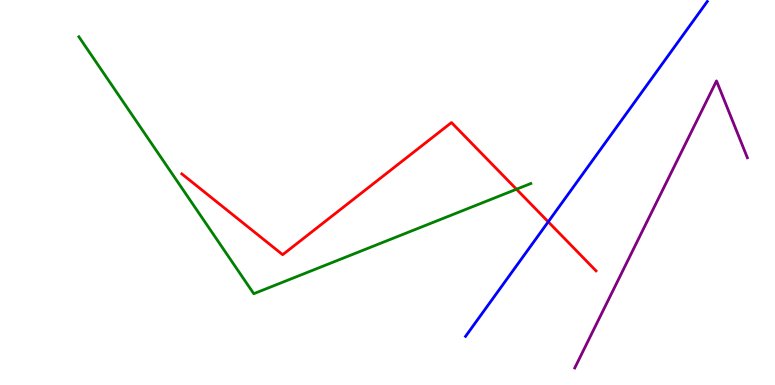[{'lines': ['blue', 'red'], 'intersections': [{'x': 7.07, 'y': 4.24}]}, {'lines': ['green', 'red'], 'intersections': [{'x': 6.66, 'y': 5.08}]}, {'lines': ['purple', 'red'], 'intersections': []}, {'lines': ['blue', 'green'], 'intersections': []}, {'lines': ['blue', 'purple'], 'intersections': []}, {'lines': ['green', 'purple'], 'intersections': []}]